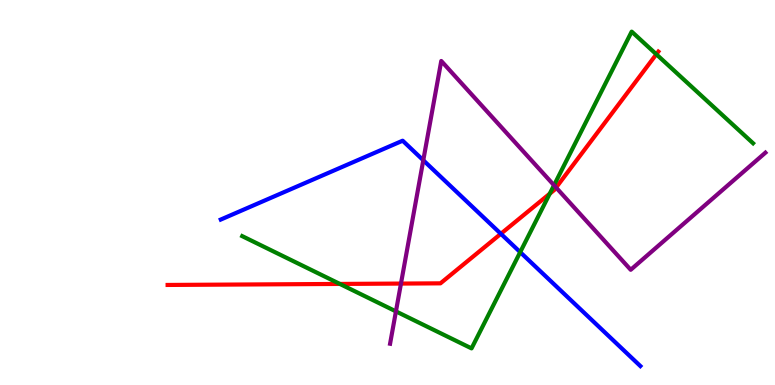[{'lines': ['blue', 'red'], 'intersections': [{'x': 6.46, 'y': 3.93}]}, {'lines': ['green', 'red'], 'intersections': [{'x': 4.39, 'y': 2.63}, {'x': 7.09, 'y': 4.97}, {'x': 8.47, 'y': 8.59}]}, {'lines': ['purple', 'red'], 'intersections': [{'x': 5.17, 'y': 2.63}, {'x': 7.18, 'y': 5.13}]}, {'lines': ['blue', 'green'], 'intersections': [{'x': 6.71, 'y': 3.45}]}, {'lines': ['blue', 'purple'], 'intersections': [{'x': 5.46, 'y': 5.84}]}, {'lines': ['green', 'purple'], 'intersections': [{'x': 5.11, 'y': 1.91}, {'x': 7.15, 'y': 5.19}]}]